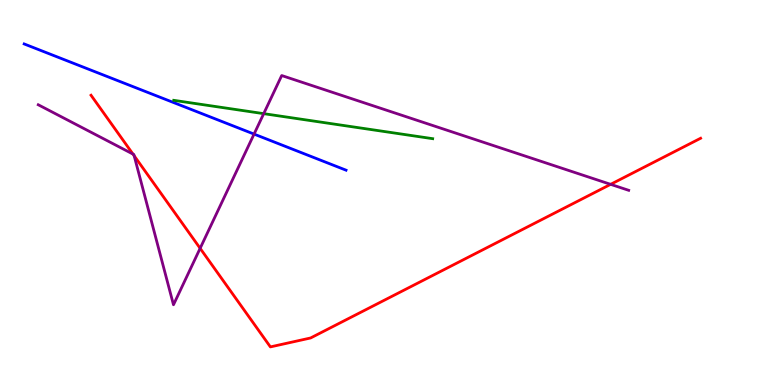[{'lines': ['blue', 'red'], 'intersections': []}, {'lines': ['green', 'red'], 'intersections': []}, {'lines': ['purple', 'red'], 'intersections': [{'x': 1.72, 'y': 6.0}, {'x': 1.73, 'y': 5.95}, {'x': 2.58, 'y': 3.55}, {'x': 7.88, 'y': 5.21}]}, {'lines': ['blue', 'green'], 'intersections': []}, {'lines': ['blue', 'purple'], 'intersections': [{'x': 3.28, 'y': 6.52}]}, {'lines': ['green', 'purple'], 'intersections': [{'x': 3.4, 'y': 7.05}]}]